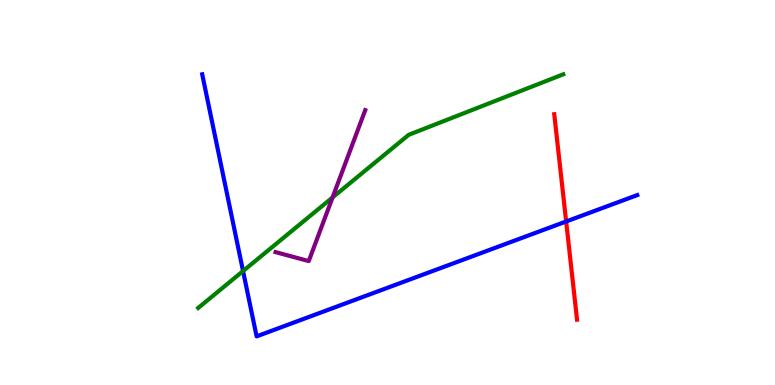[{'lines': ['blue', 'red'], 'intersections': [{'x': 7.31, 'y': 4.25}]}, {'lines': ['green', 'red'], 'intersections': []}, {'lines': ['purple', 'red'], 'intersections': []}, {'lines': ['blue', 'green'], 'intersections': [{'x': 3.14, 'y': 2.96}]}, {'lines': ['blue', 'purple'], 'intersections': []}, {'lines': ['green', 'purple'], 'intersections': [{'x': 4.29, 'y': 4.87}]}]